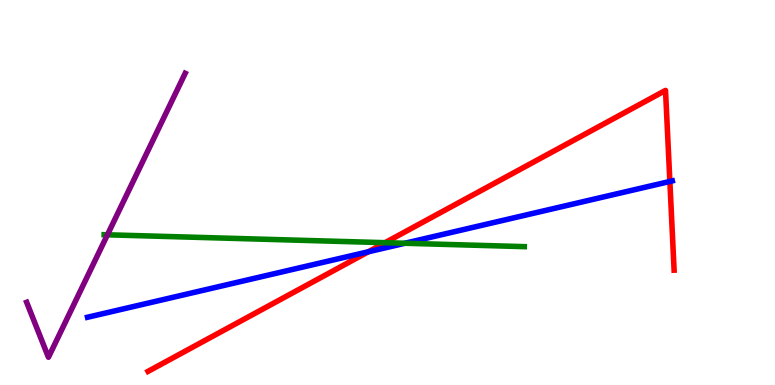[{'lines': ['blue', 'red'], 'intersections': [{'x': 4.75, 'y': 3.46}, {'x': 8.64, 'y': 5.29}]}, {'lines': ['green', 'red'], 'intersections': [{'x': 4.97, 'y': 3.7}]}, {'lines': ['purple', 'red'], 'intersections': []}, {'lines': ['blue', 'green'], 'intersections': [{'x': 5.22, 'y': 3.68}]}, {'lines': ['blue', 'purple'], 'intersections': []}, {'lines': ['green', 'purple'], 'intersections': [{'x': 1.39, 'y': 3.9}]}]